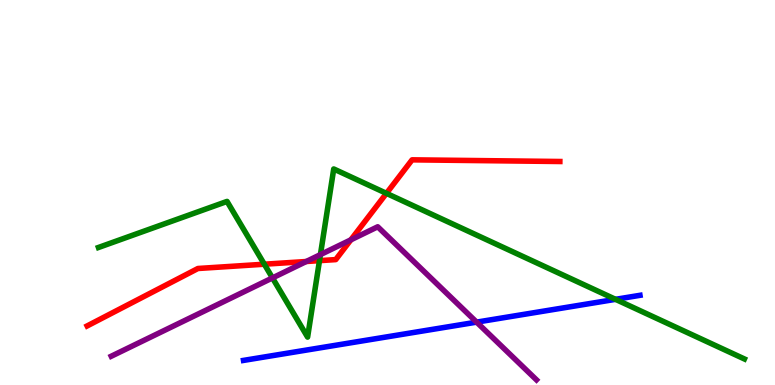[{'lines': ['blue', 'red'], 'intersections': []}, {'lines': ['green', 'red'], 'intersections': [{'x': 3.41, 'y': 3.14}, {'x': 4.12, 'y': 3.23}, {'x': 4.99, 'y': 4.98}]}, {'lines': ['purple', 'red'], 'intersections': [{'x': 3.95, 'y': 3.21}, {'x': 4.53, 'y': 3.77}]}, {'lines': ['blue', 'green'], 'intersections': [{'x': 7.94, 'y': 2.23}]}, {'lines': ['blue', 'purple'], 'intersections': [{'x': 6.15, 'y': 1.63}]}, {'lines': ['green', 'purple'], 'intersections': [{'x': 3.52, 'y': 2.78}, {'x': 4.13, 'y': 3.39}]}]